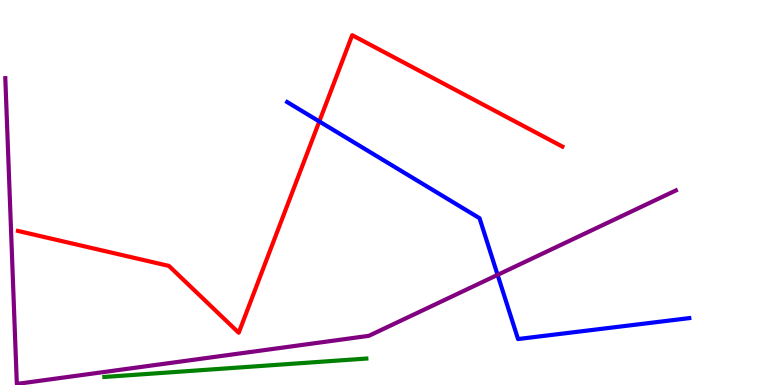[{'lines': ['blue', 'red'], 'intersections': [{'x': 4.12, 'y': 6.85}]}, {'lines': ['green', 'red'], 'intersections': []}, {'lines': ['purple', 'red'], 'intersections': []}, {'lines': ['blue', 'green'], 'intersections': []}, {'lines': ['blue', 'purple'], 'intersections': [{'x': 6.42, 'y': 2.86}]}, {'lines': ['green', 'purple'], 'intersections': []}]